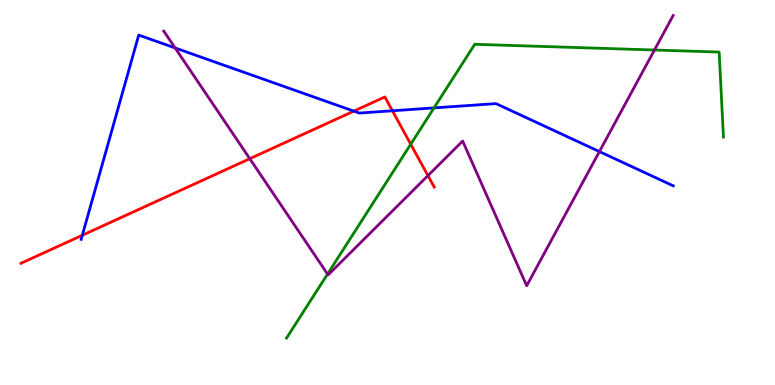[{'lines': ['blue', 'red'], 'intersections': [{'x': 1.06, 'y': 3.89}, {'x': 4.57, 'y': 7.11}, {'x': 5.06, 'y': 7.12}]}, {'lines': ['green', 'red'], 'intersections': [{'x': 5.3, 'y': 6.25}]}, {'lines': ['purple', 'red'], 'intersections': [{'x': 3.22, 'y': 5.88}, {'x': 5.52, 'y': 5.44}]}, {'lines': ['blue', 'green'], 'intersections': [{'x': 5.6, 'y': 7.2}]}, {'lines': ['blue', 'purple'], 'intersections': [{'x': 2.26, 'y': 8.75}, {'x': 7.73, 'y': 6.06}]}, {'lines': ['green', 'purple'], 'intersections': [{'x': 4.23, 'y': 2.88}, {'x': 8.44, 'y': 8.7}]}]